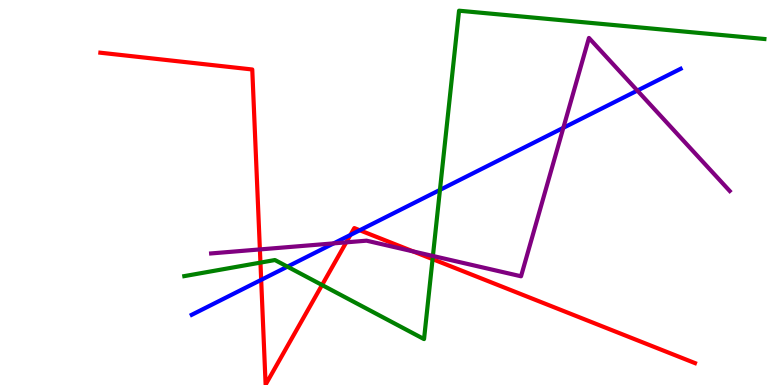[{'lines': ['blue', 'red'], 'intersections': [{'x': 3.37, 'y': 2.73}, {'x': 4.52, 'y': 3.9}, {'x': 4.64, 'y': 4.02}]}, {'lines': ['green', 'red'], 'intersections': [{'x': 3.36, 'y': 3.18}, {'x': 4.16, 'y': 2.6}, {'x': 5.58, 'y': 3.27}]}, {'lines': ['purple', 'red'], 'intersections': [{'x': 3.35, 'y': 3.52}, {'x': 4.47, 'y': 3.71}, {'x': 5.33, 'y': 3.47}]}, {'lines': ['blue', 'green'], 'intersections': [{'x': 3.71, 'y': 3.07}, {'x': 5.68, 'y': 5.07}]}, {'lines': ['blue', 'purple'], 'intersections': [{'x': 4.31, 'y': 3.68}, {'x': 7.27, 'y': 6.68}, {'x': 8.22, 'y': 7.65}]}, {'lines': ['green', 'purple'], 'intersections': [{'x': 5.59, 'y': 3.35}]}]